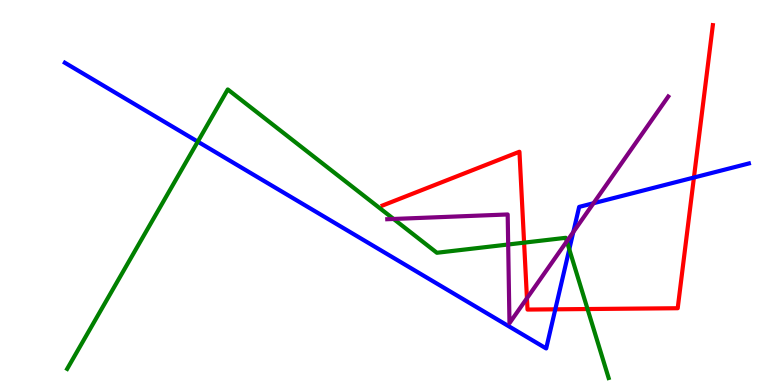[{'lines': ['blue', 'red'], 'intersections': [{'x': 7.17, 'y': 1.97}, {'x': 8.95, 'y': 5.39}]}, {'lines': ['green', 'red'], 'intersections': [{'x': 6.76, 'y': 3.7}, {'x': 7.58, 'y': 1.97}]}, {'lines': ['purple', 'red'], 'intersections': [{'x': 6.8, 'y': 2.25}]}, {'lines': ['blue', 'green'], 'intersections': [{'x': 2.55, 'y': 6.32}, {'x': 7.35, 'y': 3.52}]}, {'lines': ['blue', 'purple'], 'intersections': [{'x': 7.4, 'y': 3.97}, {'x': 7.66, 'y': 4.72}]}, {'lines': ['green', 'purple'], 'intersections': [{'x': 5.08, 'y': 4.31}, {'x': 6.56, 'y': 3.65}, {'x': 7.31, 'y': 3.73}]}]